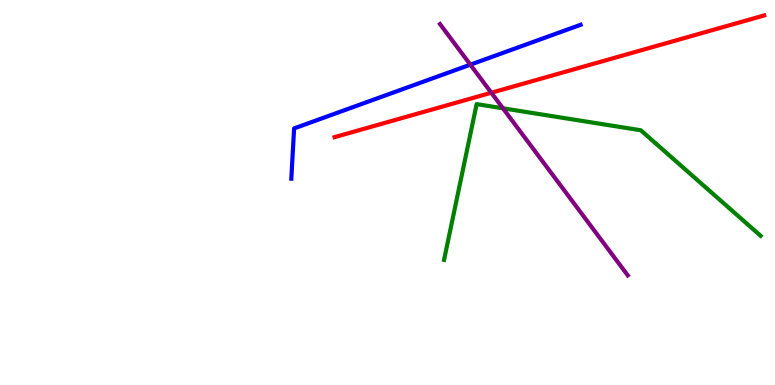[{'lines': ['blue', 'red'], 'intersections': []}, {'lines': ['green', 'red'], 'intersections': []}, {'lines': ['purple', 'red'], 'intersections': [{'x': 6.34, 'y': 7.59}]}, {'lines': ['blue', 'green'], 'intersections': []}, {'lines': ['blue', 'purple'], 'intersections': [{'x': 6.07, 'y': 8.32}]}, {'lines': ['green', 'purple'], 'intersections': [{'x': 6.49, 'y': 7.19}]}]